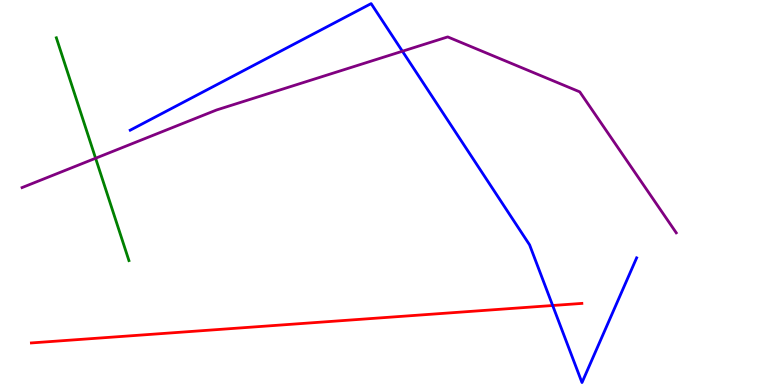[{'lines': ['blue', 'red'], 'intersections': [{'x': 7.13, 'y': 2.06}]}, {'lines': ['green', 'red'], 'intersections': []}, {'lines': ['purple', 'red'], 'intersections': []}, {'lines': ['blue', 'green'], 'intersections': []}, {'lines': ['blue', 'purple'], 'intersections': [{'x': 5.19, 'y': 8.67}]}, {'lines': ['green', 'purple'], 'intersections': [{'x': 1.23, 'y': 5.89}]}]